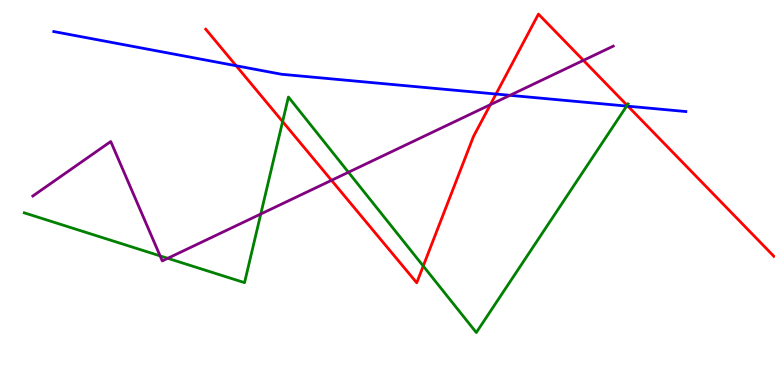[{'lines': ['blue', 'red'], 'intersections': [{'x': 3.05, 'y': 8.29}, {'x': 6.4, 'y': 7.56}, {'x': 8.1, 'y': 7.24}]}, {'lines': ['green', 'red'], 'intersections': [{'x': 3.65, 'y': 6.84}, {'x': 5.46, 'y': 3.09}, {'x': 8.09, 'y': 7.26}]}, {'lines': ['purple', 'red'], 'intersections': [{'x': 4.28, 'y': 5.32}, {'x': 6.33, 'y': 7.28}, {'x': 7.53, 'y': 8.43}]}, {'lines': ['blue', 'green'], 'intersections': [{'x': 8.09, 'y': 7.24}]}, {'lines': ['blue', 'purple'], 'intersections': [{'x': 6.58, 'y': 7.52}]}, {'lines': ['green', 'purple'], 'intersections': [{'x': 2.07, 'y': 3.35}, {'x': 2.16, 'y': 3.29}, {'x': 3.36, 'y': 4.44}, {'x': 4.5, 'y': 5.53}]}]